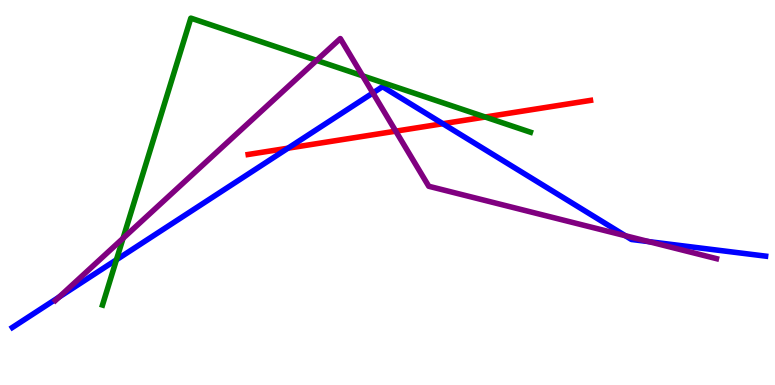[{'lines': ['blue', 'red'], 'intersections': [{'x': 3.72, 'y': 6.15}, {'x': 5.71, 'y': 6.79}]}, {'lines': ['green', 'red'], 'intersections': [{'x': 6.26, 'y': 6.96}]}, {'lines': ['purple', 'red'], 'intersections': [{'x': 5.11, 'y': 6.59}]}, {'lines': ['blue', 'green'], 'intersections': [{'x': 1.5, 'y': 3.25}]}, {'lines': ['blue', 'purple'], 'intersections': [{'x': 0.763, 'y': 2.28}, {'x': 4.81, 'y': 7.59}, {'x': 8.07, 'y': 3.88}, {'x': 8.37, 'y': 3.72}]}, {'lines': ['green', 'purple'], 'intersections': [{'x': 1.59, 'y': 3.81}, {'x': 4.09, 'y': 8.43}, {'x': 4.68, 'y': 8.03}]}]